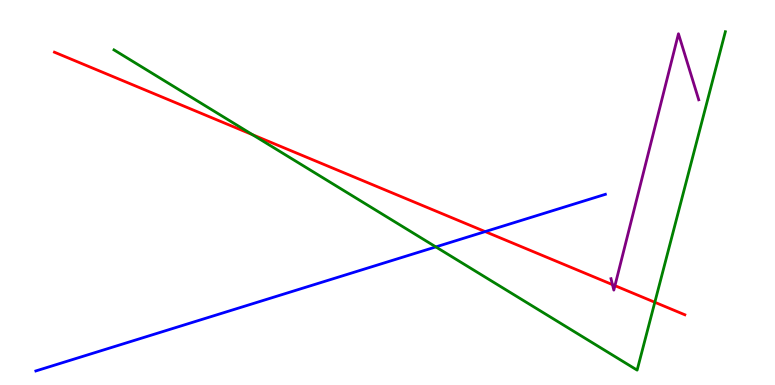[{'lines': ['blue', 'red'], 'intersections': [{'x': 6.26, 'y': 3.98}]}, {'lines': ['green', 'red'], 'intersections': [{'x': 3.26, 'y': 6.5}, {'x': 8.45, 'y': 2.15}]}, {'lines': ['purple', 'red'], 'intersections': [{'x': 7.9, 'y': 2.61}, {'x': 7.93, 'y': 2.58}]}, {'lines': ['blue', 'green'], 'intersections': [{'x': 5.62, 'y': 3.59}]}, {'lines': ['blue', 'purple'], 'intersections': []}, {'lines': ['green', 'purple'], 'intersections': []}]